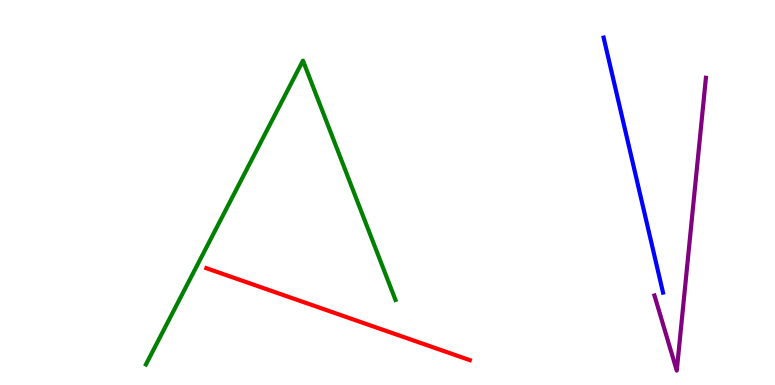[{'lines': ['blue', 'red'], 'intersections': []}, {'lines': ['green', 'red'], 'intersections': []}, {'lines': ['purple', 'red'], 'intersections': []}, {'lines': ['blue', 'green'], 'intersections': []}, {'lines': ['blue', 'purple'], 'intersections': []}, {'lines': ['green', 'purple'], 'intersections': []}]